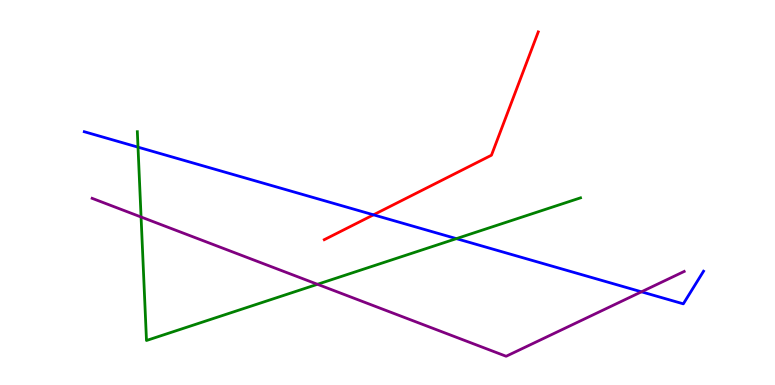[{'lines': ['blue', 'red'], 'intersections': [{'x': 4.82, 'y': 4.42}]}, {'lines': ['green', 'red'], 'intersections': []}, {'lines': ['purple', 'red'], 'intersections': []}, {'lines': ['blue', 'green'], 'intersections': [{'x': 1.78, 'y': 6.18}, {'x': 5.89, 'y': 3.8}]}, {'lines': ['blue', 'purple'], 'intersections': [{'x': 8.28, 'y': 2.42}]}, {'lines': ['green', 'purple'], 'intersections': [{'x': 1.82, 'y': 4.36}, {'x': 4.1, 'y': 2.62}]}]